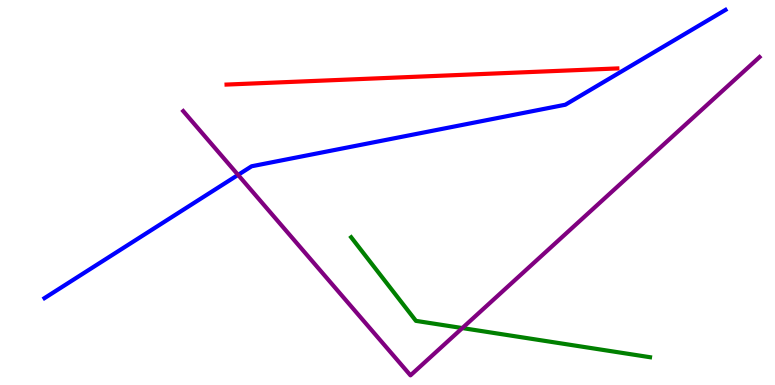[{'lines': ['blue', 'red'], 'intersections': []}, {'lines': ['green', 'red'], 'intersections': []}, {'lines': ['purple', 'red'], 'intersections': []}, {'lines': ['blue', 'green'], 'intersections': []}, {'lines': ['blue', 'purple'], 'intersections': [{'x': 3.07, 'y': 5.46}]}, {'lines': ['green', 'purple'], 'intersections': [{'x': 5.97, 'y': 1.48}]}]